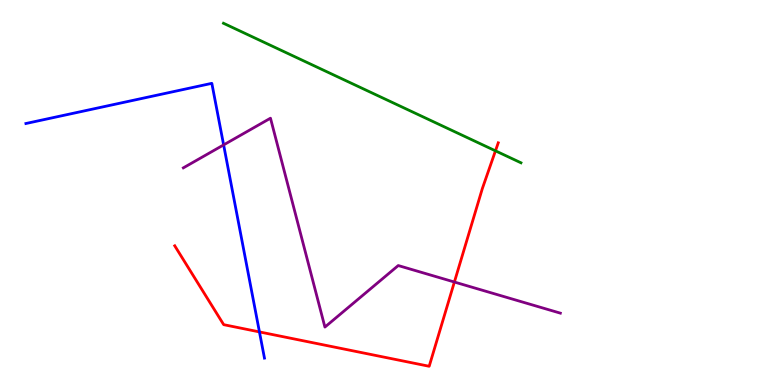[{'lines': ['blue', 'red'], 'intersections': [{'x': 3.35, 'y': 1.38}]}, {'lines': ['green', 'red'], 'intersections': [{'x': 6.39, 'y': 6.08}]}, {'lines': ['purple', 'red'], 'intersections': [{'x': 5.86, 'y': 2.67}]}, {'lines': ['blue', 'green'], 'intersections': []}, {'lines': ['blue', 'purple'], 'intersections': [{'x': 2.89, 'y': 6.24}]}, {'lines': ['green', 'purple'], 'intersections': []}]